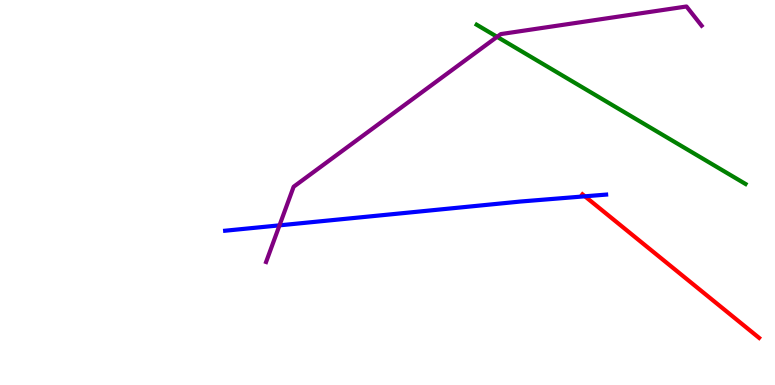[{'lines': ['blue', 'red'], 'intersections': [{'x': 7.55, 'y': 4.9}]}, {'lines': ['green', 'red'], 'intersections': []}, {'lines': ['purple', 'red'], 'intersections': []}, {'lines': ['blue', 'green'], 'intersections': []}, {'lines': ['blue', 'purple'], 'intersections': [{'x': 3.61, 'y': 4.15}]}, {'lines': ['green', 'purple'], 'intersections': [{'x': 6.41, 'y': 9.04}]}]